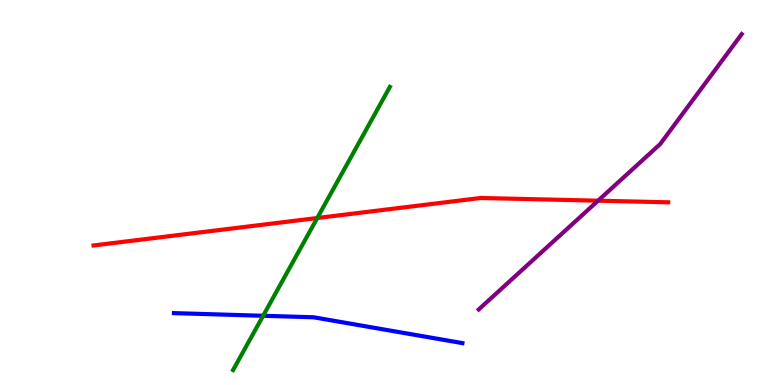[{'lines': ['blue', 'red'], 'intersections': []}, {'lines': ['green', 'red'], 'intersections': [{'x': 4.09, 'y': 4.34}]}, {'lines': ['purple', 'red'], 'intersections': [{'x': 7.72, 'y': 4.79}]}, {'lines': ['blue', 'green'], 'intersections': [{'x': 3.4, 'y': 1.8}]}, {'lines': ['blue', 'purple'], 'intersections': []}, {'lines': ['green', 'purple'], 'intersections': []}]